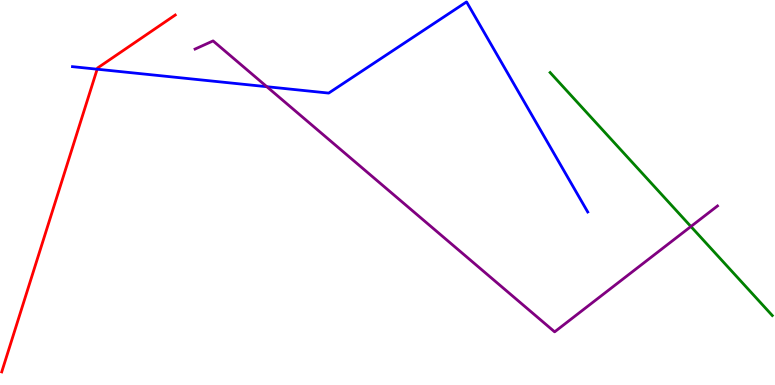[{'lines': ['blue', 'red'], 'intersections': [{'x': 1.25, 'y': 8.2}]}, {'lines': ['green', 'red'], 'intersections': []}, {'lines': ['purple', 'red'], 'intersections': []}, {'lines': ['blue', 'green'], 'intersections': []}, {'lines': ['blue', 'purple'], 'intersections': [{'x': 3.44, 'y': 7.75}]}, {'lines': ['green', 'purple'], 'intersections': [{'x': 8.91, 'y': 4.12}]}]